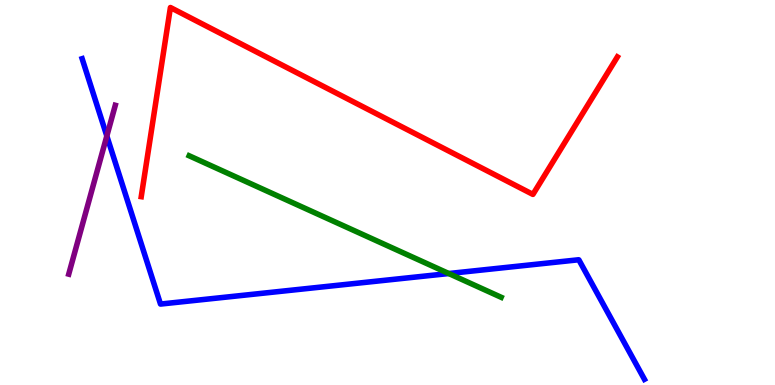[{'lines': ['blue', 'red'], 'intersections': []}, {'lines': ['green', 'red'], 'intersections': []}, {'lines': ['purple', 'red'], 'intersections': []}, {'lines': ['blue', 'green'], 'intersections': [{'x': 5.79, 'y': 2.9}]}, {'lines': ['blue', 'purple'], 'intersections': [{'x': 1.38, 'y': 6.47}]}, {'lines': ['green', 'purple'], 'intersections': []}]